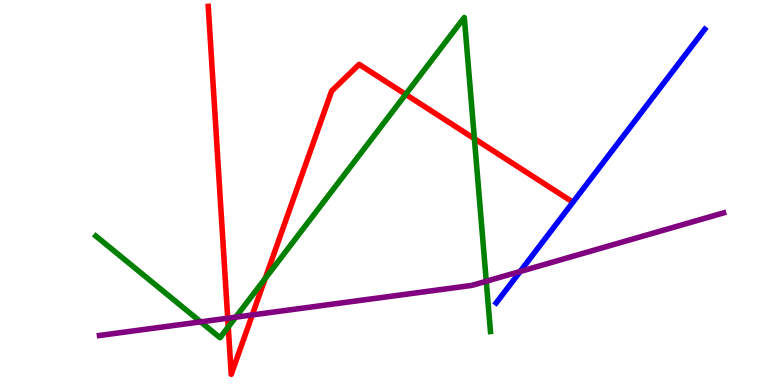[{'lines': ['blue', 'red'], 'intersections': []}, {'lines': ['green', 'red'], 'intersections': [{'x': 2.95, 'y': 1.51}, {'x': 3.42, 'y': 2.77}, {'x': 5.23, 'y': 7.55}, {'x': 6.12, 'y': 6.4}]}, {'lines': ['purple', 'red'], 'intersections': [{'x': 2.94, 'y': 1.73}, {'x': 3.26, 'y': 1.82}]}, {'lines': ['blue', 'green'], 'intersections': []}, {'lines': ['blue', 'purple'], 'intersections': [{'x': 6.71, 'y': 2.95}]}, {'lines': ['green', 'purple'], 'intersections': [{'x': 2.59, 'y': 1.64}, {'x': 3.04, 'y': 1.76}, {'x': 6.27, 'y': 2.69}]}]